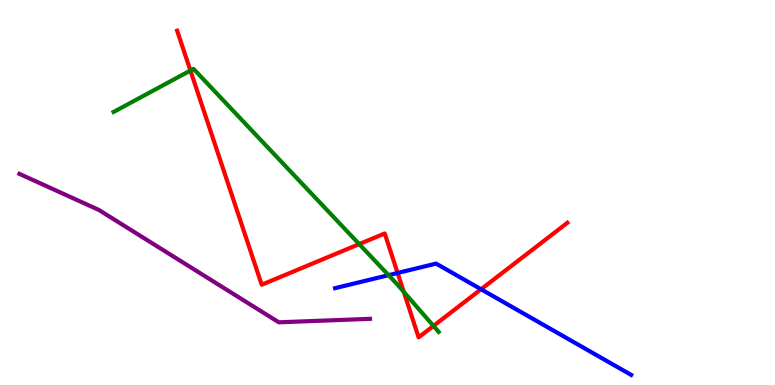[{'lines': ['blue', 'red'], 'intersections': [{'x': 5.13, 'y': 2.91}, {'x': 6.21, 'y': 2.49}]}, {'lines': ['green', 'red'], 'intersections': [{'x': 2.46, 'y': 8.17}, {'x': 4.63, 'y': 3.66}, {'x': 5.21, 'y': 2.42}, {'x': 5.59, 'y': 1.53}]}, {'lines': ['purple', 'red'], 'intersections': []}, {'lines': ['blue', 'green'], 'intersections': [{'x': 5.01, 'y': 2.85}]}, {'lines': ['blue', 'purple'], 'intersections': []}, {'lines': ['green', 'purple'], 'intersections': []}]